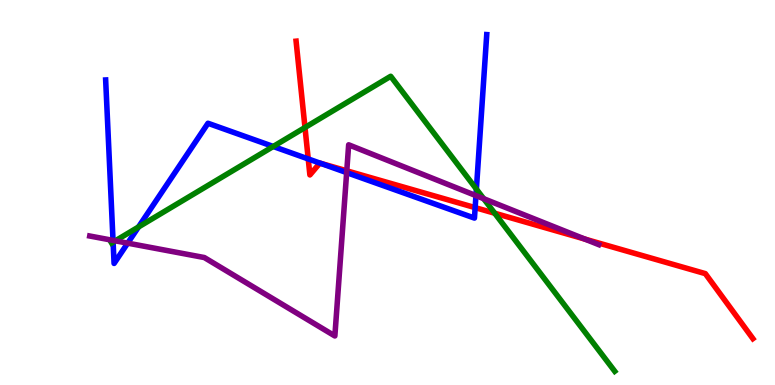[{'lines': ['blue', 'red'], 'intersections': [{'x': 3.98, 'y': 5.87}, {'x': 4.13, 'y': 5.76}, {'x': 6.13, 'y': 4.61}]}, {'lines': ['green', 'red'], 'intersections': [{'x': 3.94, 'y': 6.69}, {'x': 6.38, 'y': 4.46}]}, {'lines': ['purple', 'red'], 'intersections': [{'x': 4.47, 'y': 5.56}, {'x': 7.55, 'y': 3.79}]}, {'lines': ['blue', 'green'], 'intersections': [{'x': 1.46, 'y': 3.71}, {'x': 1.79, 'y': 4.1}, {'x': 3.53, 'y': 6.2}, {'x': 6.15, 'y': 5.09}]}, {'lines': ['blue', 'purple'], 'intersections': [{'x': 1.46, 'y': 3.76}, {'x': 1.65, 'y': 3.68}, {'x': 4.47, 'y': 5.52}, {'x': 6.14, 'y': 4.92}]}, {'lines': ['green', 'purple'], 'intersections': [{'x': 1.49, 'y': 3.74}, {'x': 6.24, 'y': 4.84}]}]